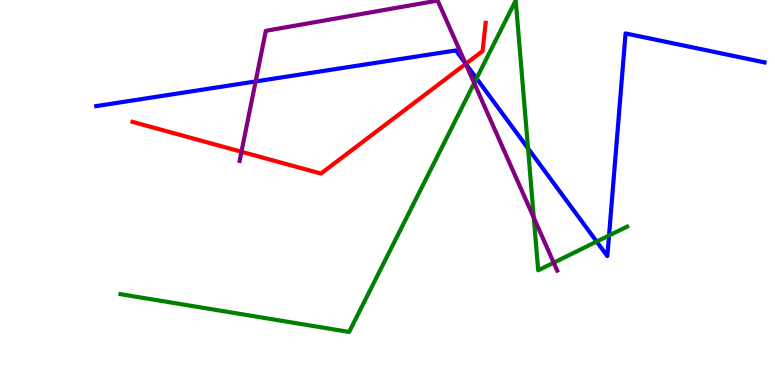[{'lines': ['blue', 'red'], 'intersections': [{'x': 6.01, 'y': 8.34}]}, {'lines': ['green', 'red'], 'intersections': []}, {'lines': ['purple', 'red'], 'intersections': [{'x': 3.12, 'y': 6.06}, {'x': 6.01, 'y': 8.34}]}, {'lines': ['blue', 'green'], 'intersections': [{'x': 6.15, 'y': 7.96}, {'x': 6.81, 'y': 6.15}, {'x': 7.7, 'y': 3.73}, {'x': 7.86, 'y': 3.88}]}, {'lines': ['blue', 'purple'], 'intersections': [{'x': 3.3, 'y': 7.88}, {'x': 6.01, 'y': 8.35}]}, {'lines': ['green', 'purple'], 'intersections': [{'x': 6.12, 'y': 7.84}, {'x': 6.89, 'y': 4.35}, {'x': 7.14, 'y': 3.18}]}]